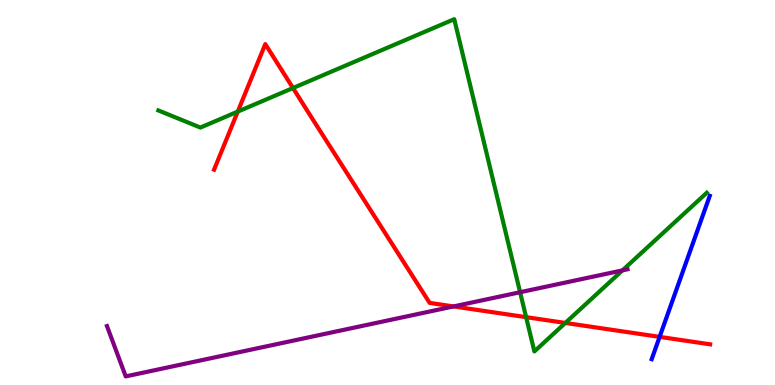[{'lines': ['blue', 'red'], 'intersections': [{'x': 8.51, 'y': 1.25}]}, {'lines': ['green', 'red'], 'intersections': [{'x': 3.07, 'y': 7.1}, {'x': 3.78, 'y': 7.71}, {'x': 6.79, 'y': 1.76}, {'x': 7.29, 'y': 1.61}]}, {'lines': ['purple', 'red'], 'intersections': [{'x': 5.85, 'y': 2.04}]}, {'lines': ['blue', 'green'], 'intersections': []}, {'lines': ['blue', 'purple'], 'intersections': []}, {'lines': ['green', 'purple'], 'intersections': [{'x': 6.71, 'y': 2.41}, {'x': 8.03, 'y': 2.98}]}]